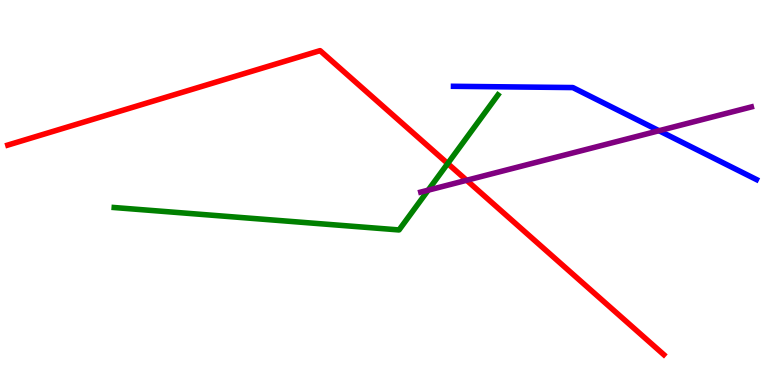[{'lines': ['blue', 'red'], 'intersections': []}, {'lines': ['green', 'red'], 'intersections': [{'x': 5.78, 'y': 5.75}]}, {'lines': ['purple', 'red'], 'intersections': [{'x': 6.02, 'y': 5.32}]}, {'lines': ['blue', 'green'], 'intersections': []}, {'lines': ['blue', 'purple'], 'intersections': [{'x': 8.5, 'y': 6.6}]}, {'lines': ['green', 'purple'], 'intersections': [{'x': 5.52, 'y': 5.06}]}]